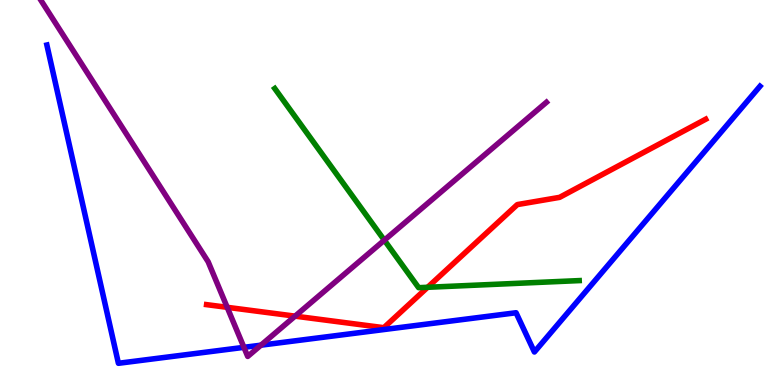[{'lines': ['blue', 'red'], 'intersections': []}, {'lines': ['green', 'red'], 'intersections': [{'x': 5.52, 'y': 2.54}]}, {'lines': ['purple', 'red'], 'intersections': [{'x': 2.93, 'y': 2.02}, {'x': 3.81, 'y': 1.79}]}, {'lines': ['blue', 'green'], 'intersections': []}, {'lines': ['blue', 'purple'], 'intersections': [{'x': 3.15, 'y': 0.978}, {'x': 3.37, 'y': 1.03}]}, {'lines': ['green', 'purple'], 'intersections': [{'x': 4.96, 'y': 3.76}]}]